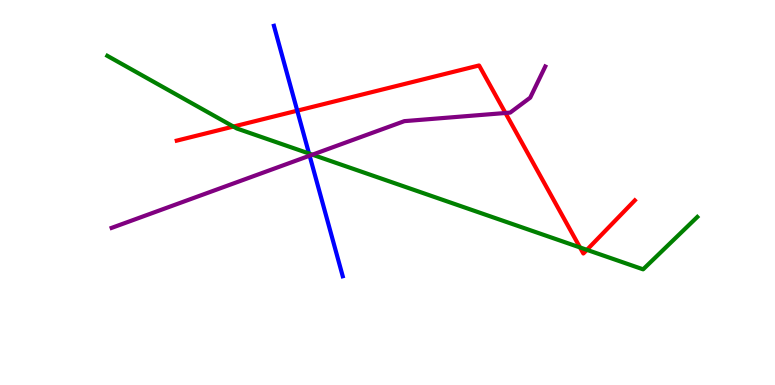[{'lines': ['blue', 'red'], 'intersections': [{'x': 3.84, 'y': 7.13}]}, {'lines': ['green', 'red'], 'intersections': [{'x': 3.01, 'y': 6.71}, {'x': 7.48, 'y': 3.57}, {'x': 7.57, 'y': 3.51}]}, {'lines': ['purple', 'red'], 'intersections': [{'x': 6.52, 'y': 7.07}]}, {'lines': ['blue', 'green'], 'intersections': [{'x': 3.99, 'y': 6.01}]}, {'lines': ['blue', 'purple'], 'intersections': [{'x': 4.0, 'y': 5.96}]}, {'lines': ['green', 'purple'], 'intersections': [{'x': 4.03, 'y': 5.98}]}]